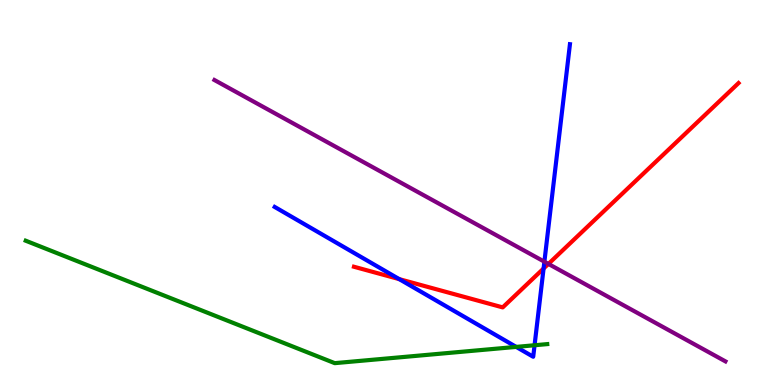[{'lines': ['blue', 'red'], 'intersections': [{'x': 5.15, 'y': 2.75}, {'x': 7.01, 'y': 3.03}]}, {'lines': ['green', 'red'], 'intersections': []}, {'lines': ['purple', 'red'], 'intersections': [{'x': 7.08, 'y': 3.15}]}, {'lines': ['blue', 'green'], 'intersections': [{'x': 6.66, 'y': 0.99}, {'x': 6.9, 'y': 1.03}]}, {'lines': ['blue', 'purple'], 'intersections': [{'x': 7.02, 'y': 3.2}]}, {'lines': ['green', 'purple'], 'intersections': []}]